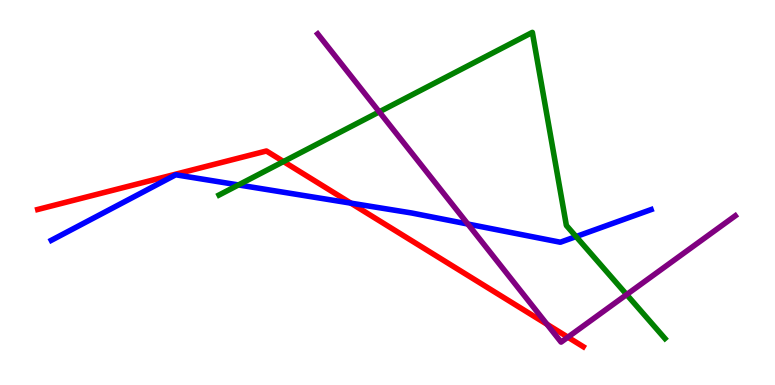[{'lines': ['blue', 'red'], 'intersections': [{'x': 4.53, 'y': 4.72}]}, {'lines': ['green', 'red'], 'intersections': [{'x': 3.66, 'y': 5.8}]}, {'lines': ['purple', 'red'], 'intersections': [{'x': 7.06, 'y': 1.58}, {'x': 7.33, 'y': 1.24}]}, {'lines': ['blue', 'green'], 'intersections': [{'x': 3.08, 'y': 5.2}, {'x': 7.43, 'y': 3.86}]}, {'lines': ['blue', 'purple'], 'intersections': [{'x': 6.04, 'y': 4.18}]}, {'lines': ['green', 'purple'], 'intersections': [{'x': 4.89, 'y': 7.09}, {'x': 8.09, 'y': 2.35}]}]